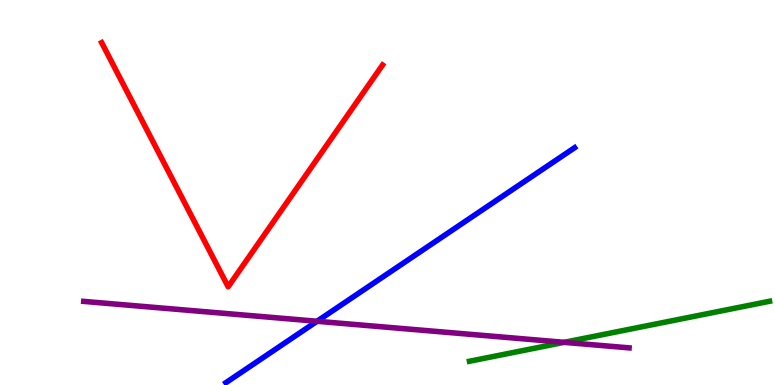[{'lines': ['blue', 'red'], 'intersections': []}, {'lines': ['green', 'red'], 'intersections': []}, {'lines': ['purple', 'red'], 'intersections': []}, {'lines': ['blue', 'green'], 'intersections': []}, {'lines': ['blue', 'purple'], 'intersections': [{'x': 4.09, 'y': 1.66}]}, {'lines': ['green', 'purple'], 'intersections': [{'x': 7.28, 'y': 1.11}]}]